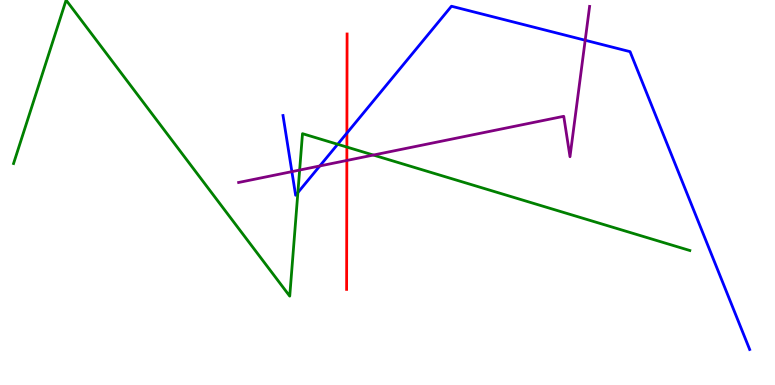[{'lines': ['blue', 'red'], 'intersections': [{'x': 4.48, 'y': 6.54}]}, {'lines': ['green', 'red'], 'intersections': [{'x': 4.48, 'y': 6.18}]}, {'lines': ['purple', 'red'], 'intersections': [{'x': 4.48, 'y': 5.83}]}, {'lines': ['blue', 'green'], 'intersections': [{'x': 3.84, 'y': 5.0}, {'x': 4.36, 'y': 6.25}]}, {'lines': ['blue', 'purple'], 'intersections': [{'x': 3.77, 'y': 5.54}, {'x': 4.13, 'y': 5.69}, {'x': 7.55, 'y': 8.95}]}, {'lines': ['green', 'purple'], 'intersections': [{'x': 3.87, 'y': 5.58}, {'x': 4.82, 'y': 5.97}]}]